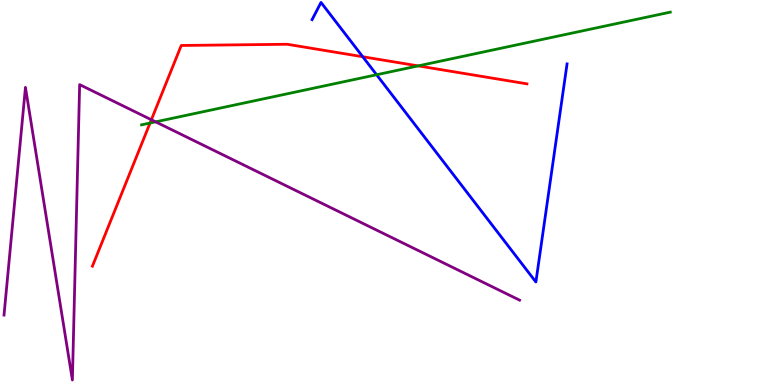[{'lines': ['blue', 'red'], 'intersections': [{'x': 4.68, 'y': 8.53}]}, {'lines': ['green', 'red'], 'intersections': [{'x': 1.94, 'y': 6.8}, {'x': 5.4, 'y': 8.29}]}, {'lines': ['purple', 'red'], 'intersections': [{'x': 1.95, 'y': 6.89}]}, {'lines': ['blue', 'green'], 'intersections': [{'x': 4.86, 'y': 8.06}]}, {'lines': ['blue', 'purple'], 'intersections': []}, {'lines': ['green', 'purple'], 'intersections': [{'x': 2.01, 'y': 6.84}]}]